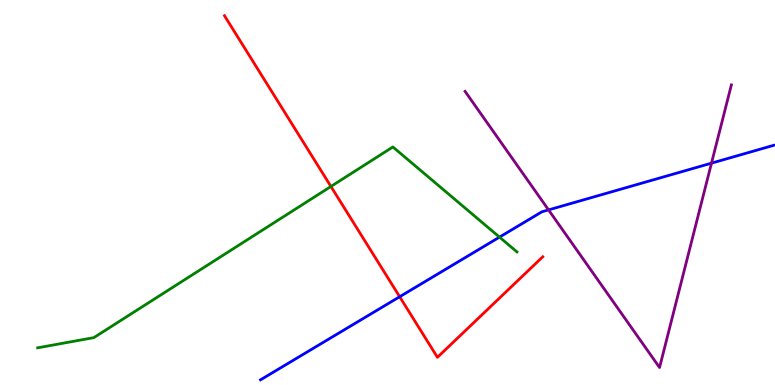[{'lines': ['blue', 'red'], 'intersections': [{'x': 5.16, 'y': 2.29}]}, {'lines': ['green', 'red'], 'intersections': [{'x': 4.27, 'y': 5.16}]}, {'lines': ['purple', 'red'], 'intersections': []}, {'lines': ['blue', 'green'], 'intersections': [{'x': 6.45, 'y': 3.84}]}, {'lines': ['blue', 'purple'], 'intersections': [{'x': 7.08, 'y': 4.55}, {'x': 9.18, 'y': 5.76}]}, {'lines': ['green', 'purple'], 'intersections': []}]